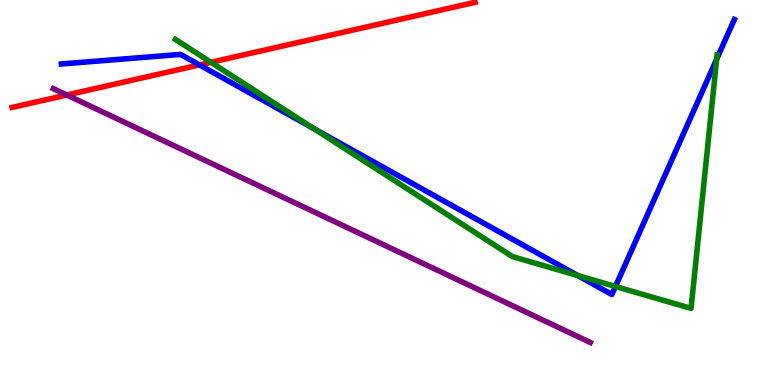[{'lines': ['blue', 'red'], 'intersections': [{'x': 2.57, 'y': 8.31}]}, {'lines': ['green', 'red'], 'intersections': [{'x': 2.72, 'y': 8.38}]}, {'lines': ['purple', 'red'], 'intersections': [{'x': 0.862, 'y': 7.53}]}, {'lines': ['blue', 'green'], 'intersections': [{'x': 4.05, 'y': 6.66}, {'x': 7.46, 'y': 2.84}, {'x': 7.94, 'y': 2.56}, {'x': 9.25, 'y': 8.46}]}, {'lines': ['blue', 'purple'], 'intersections': []}, {'lines': ['green', 'purple'], 'intersections': []}]